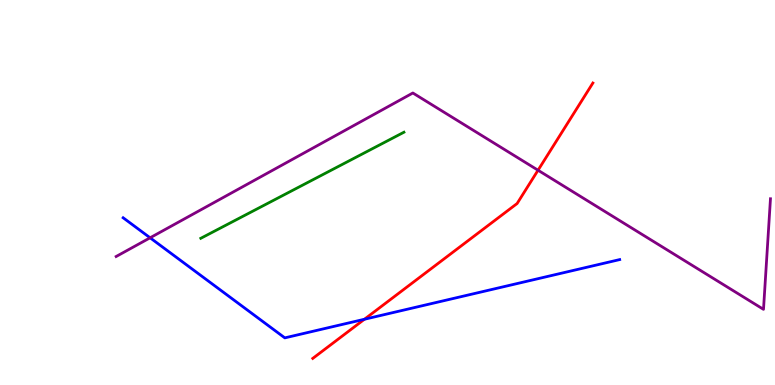[{'lines': ['blue', 'red'], 'intersections': [{'x': 4.7, 'y': 1.71}]}, {'lines': ['green', 'red'], 'intersections': []}, {'lines': ['purple', 'red'], 'intersections': [{'x': 6.94, 'y': 5.58}]}, {'lines': ['blue', 'green'], 'intersections': []}, {'lines': ['blue', 'purple'], 'intersections': [{'x': 1.94, 'y': 3.82}]}, {'lines': ['green', 'purple'], 'intersections': []}]